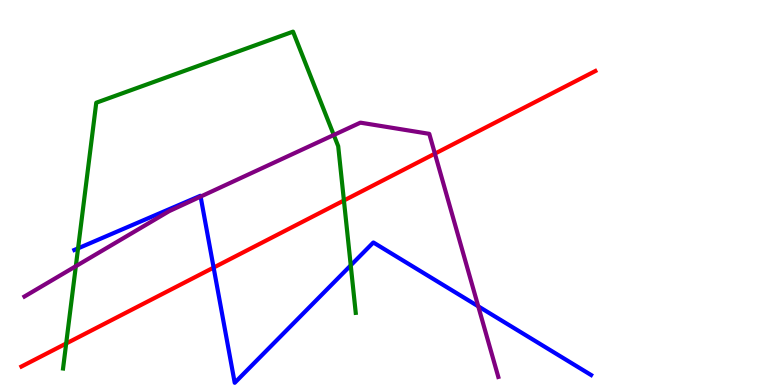[{'lines': ['blue', 'red'], 'intersections': [{'x': 2.76, 'y': 3.05}]}, {'lines': ['green', 'red'], 'intersections': [{'x': 0.854, 'y': 1.08}, {'x': 4.44, 'y': 4.79}]}, {'lines': ['purple', 'red'], 'intersections': [{'x': 5.61, 'y': 6.01}]}, {'lines': ['blue', 'green'], 'intersections': [{'x': 1.01, 'y': 3.55}, {'x': 4.53, 'y': 3.11}]}, {'lines': ['blue', 'purple'], 'intersections': [{'x': 2.59, 'y': 4.89}, {'x': 6.17, 'y': 2.04}]}, {'lines': ['green', 'purple'], 'intersections': [{'x': 0.978, 'y': 3.09}, {'x': 4.31, 'y': 6.49}]}]